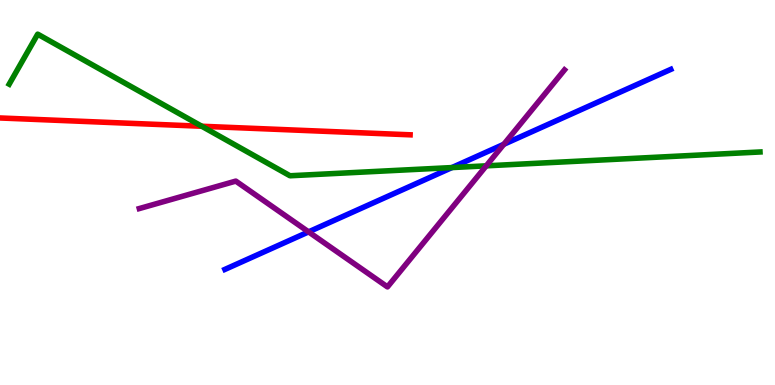[{'lines': ['blue', 'red'], 'intersections': []}, {'lines': ['green', 'red'], 'intersections': [{'x': 2.6, 'y': 6.72}]}, {'lines': ['purple', 'red'], 'intersections': []}, {'lines': ['blue', 'green'], 'intersections': [{'x': 5.83, 'y': 5.65}]}, {'lines': ['blue', 'purple'], 'intersections': [{'x': 3.98, 'y': 3.98}, {'x': 6.5, 'y': 6.25}]}, {'lines': ['green', 'purple'], 'intersections': [{'x': 6.27, 'y': 5.69}]}]